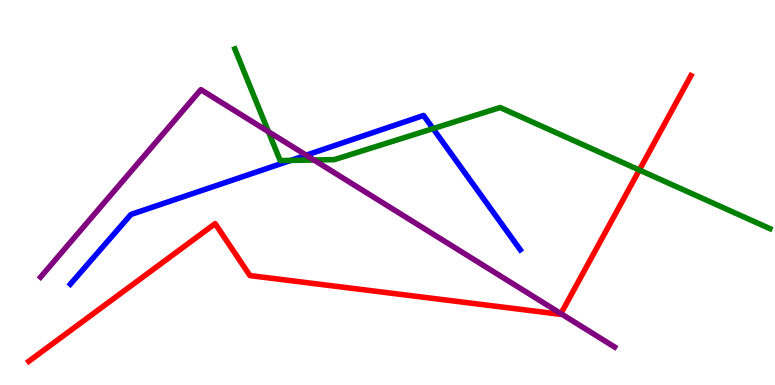[{'lines': ['blue', 'red'], 'intersections': []}, {'lines': ['green', 'red'], 'intersections': [{'x': 8.25, 'y': 5.58}]}, {'lines': ['purple', 'red'], 'intersections': [{'x': 7.24, 'y': 1.85}]}, {'lines': ['blue', 'green'], 'intersections': [{'x': 3.75, 'y': 5.83}, {'x': 5.59, 'y': 6.66}]}, {'lines': ['blue', 'purple'], 'intersections': [{'x': 3.95, 'y': 5.97}]}, {'lines': ['green', 'purple'], 'intersections': [{'x': 3.46, 'y': 6.58}, {'x': 4.05, 'y': 5.84}]}]